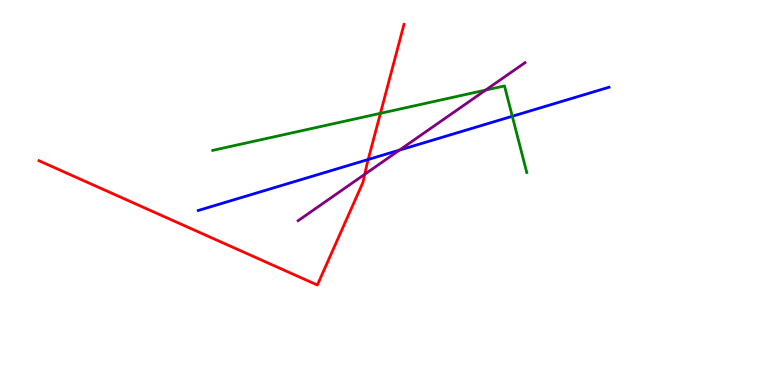[{'lines': ['blue', 'red'], 'intersections': [{'x': 4.75, 'y': 5.86}]}, {'lines': ['green', 'red'], 'intersections': [{'x': 4.91, 'y': 7.06}]}, {'lines': ['purple', 'red'], 'intersections': [{'x': 4.71, 'y': 5.47}]}, {'lines': ['blue', 'green'], 'intersections': [{'x': 6.61, 'y': 6.98}]}, {'lines': ['blue', 'purple'], 'intersections': [{'x': 5.15, 'y': 6.1}]}, {'lines': ['green', 'purple'], 'intersections': [{'x': 6.27, 'y': 7.66}]}]